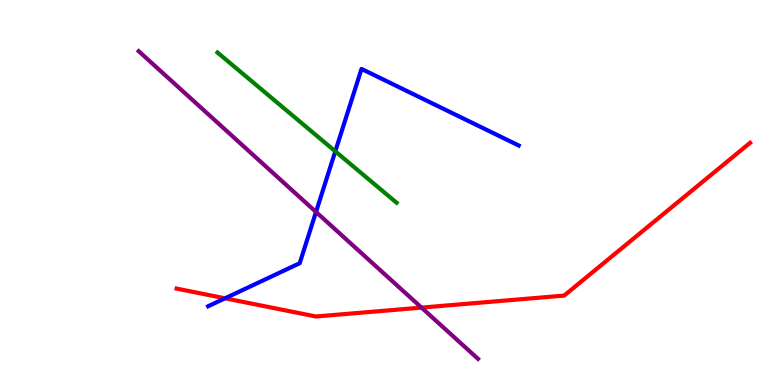[{'lines': ['blue', 'red'], 'intersections': [{'x': 2.9, 'y': 2.25}]}, {'lines': ['green', 'red'], 'intersections': []}, {'lines': ['purple', 'red'], 'intersections': [{'x': 5.44, 'y': 2.01}]}, {'lines': ['blue', 'green'], 'intersections': [{'x': 4.33, 'y': 6.07}]}, {'lines': ['blue', 'purple'], 'intersections': [{'x': 4.08, 'y': 4.49}]}, {'lines': ['green', 'purple'], 'intersections': []}]